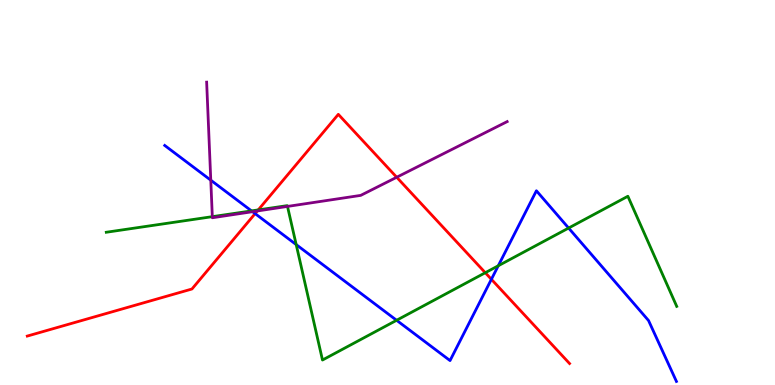[{'lines': ['blue', 'red'], 'intersections': [{'x': 3.29, 'y': 4.45}, {'x': 6.34, 'y': 2.75}]}, {'lines': ['green', 'red'], 'intersections': [{'x': 3.33, 'y': 4.55}, {'x': 6.26, 'y': 2.92}]}, {'lines': ['purple', 'red'], 'intersections': [{'x': 3.32, 'y': 4.52}, {'x': 5.12, 'y': 5.4}]}, {'lines': ['blue', 'green'], 'intersections': [{'x': 3.25, 'y': 4.52}, {'x': 3.82, 'y': 3.65}, {'x': 5.12, 'y': 1.68}, {'x': 6.43, 'y': 3.1}, {'x': 7.34, 'y': 4.08}]}, {'lines': ['blue', 'purple'], 'intersections': [{'x': 2.72, 'y': 5.32}, {'x': 3.26, 'y': 4.5}]}, {'lines': ['green', 'purple'], 'intersections': [{'x': 2.74, 'y': 4.37}, {'x': 3.71, 'y': 4.64}]}]